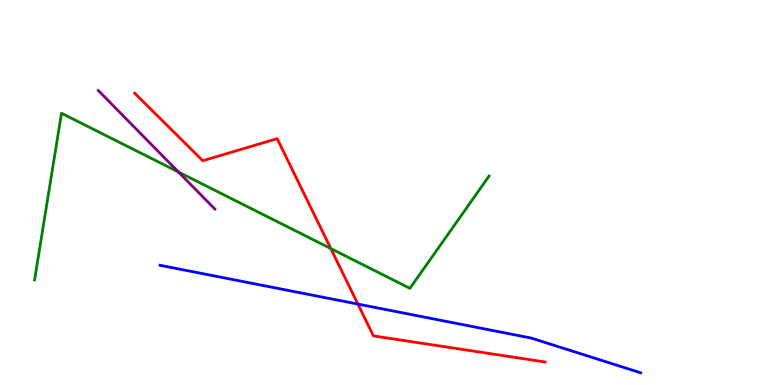[{'lines': ['blue', 'red'], 'intersections': [{'x': 4.62, 'y': 2.1}]}, {'lines': ['green', 'red'], 'intersections': [{'x': 4.27, 'y': 3.54}]}, {'lines': ['purple', 'red'], 'intersections': []}, {'lines': ['blue', 'green'], 'intersections': []}, {'lines': ['blue', 'purple'], 'intersections': []}, {'lines': ['green', 'purple'], 'intersections': [{'x': 2.3, 'y': 5.53}]}]